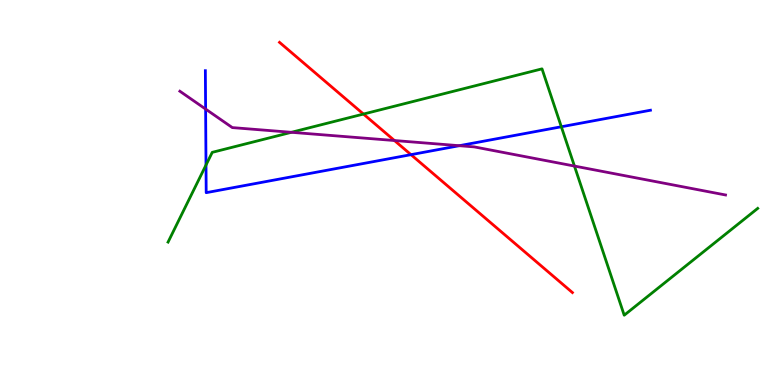[{'lines': ['blue', 'red'], 'intersections': [{'x': 5.3, 'y': 5.98}]}, {'lines': ['green', 'red'], 'intersections': [{'x': 4.69, 'y': 7.04}]}, {'lines': ['purple', 'red'], 'intersections': [{'x': 5.09, 'y': 6.35}]}, {'lines': ['blue', 'green'], 'intersections': [{'x': 2.66, 'y': 5.71}, {'x': 7.24, 'y': 6.71}]}, {'lines': ['blue', 'purple'], 'intersections': [{'x': 2.65, 'y': 7.17}, {'x': 5.93, 'y': 6.22}]}, {'lines': ['green', 'purple'], 'intersections': [{'x': 3.76, 'y': 6.56}, {'x': 7.41, 'y': 5.69}]}]